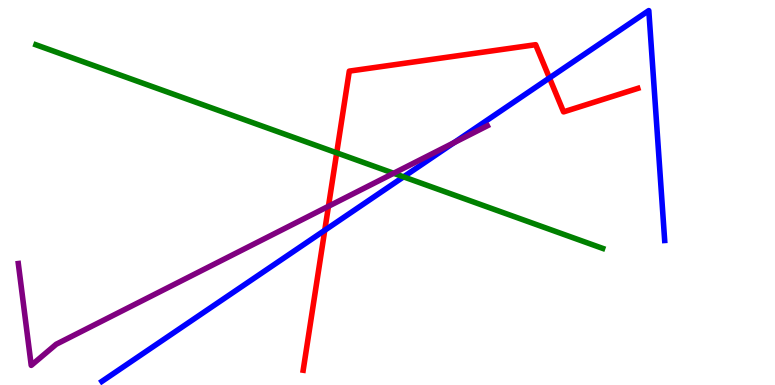[{'lines': ['blue', 'red'], 'intersections': [{'x': 4.19, 'y': 4.02}, {'x': 7.09, 'y': 7.98}]}, {'lines': ['green', 'red'], 'intersections': [{'x': 4.34, 'y': 6.03}]}, {'lines': ['purple', 'red'], 'intersections': [{'x': 4.24, 'y': 4.64}]}, {'lines': ['blue', 'green'], 'intersections': [{'x': 5.21, 'y': 5.41}]}, {'lines': ['blue', 'purple'], 'intersections': [{'x': 5.86, 'y': 6.29}]}, {'lines': ['green', 'purple'], 'intersections': [{'x': 5.08, 'y': 5.5}]}]